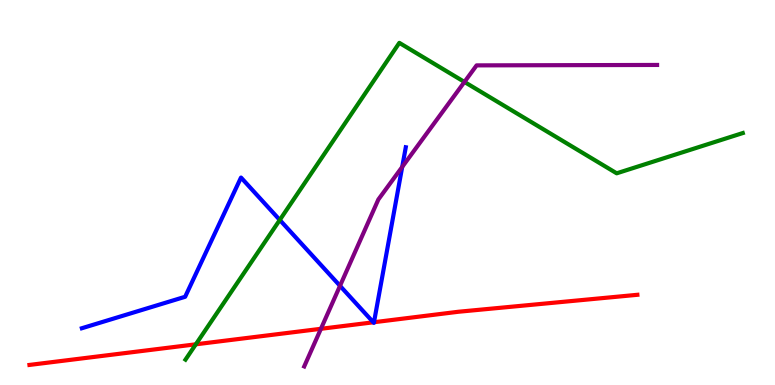[{'lines': ['blue', 'red'], 'intersections': [{'x': 4.82, 'y': 1.63}, {'x': 4.83, 'y': 1.63}]}, {'lines': ['green', 'red'], 'intersections': [{'x': 2.53, 'y': 1.06}]}, {'lines': ['purple', 'red'], 'intersections': [{'x': 4.14, 'y': 1.46}]}, {'lines': ['blue', 'green'], 'intersections': [{'x': 3.61, 'y': 4.29}]}, {'lines': ['blue', 'purple'], 'intersections': [{'x': 4.39, 'y': 2.58}, {'x': 5.19, 'y': 5.66}]}, {'lines': ['green', 'purple'], 'intersections': [{'x': 5.99, 'y': 7.87}]}]